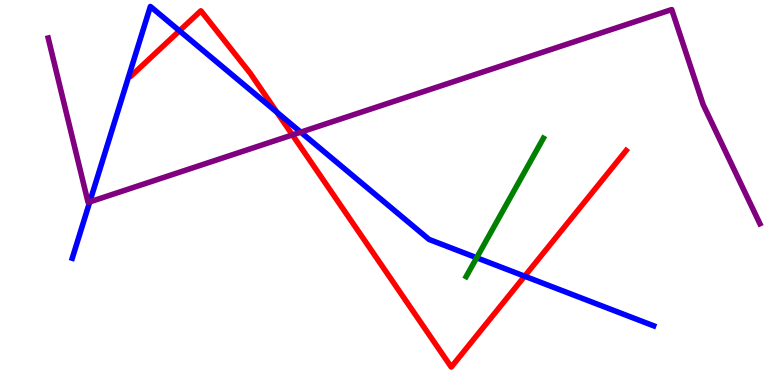[{'lines': ['blue', 'red'], 'intersections': [{'x': 2.32, 'y': 9.2}, {'x': 3.57, 'y': 7.08}, {'x': 6.77, 'y': 2.83}]}, {'lines': ['green', 'red'], 'intersections': []}, {'lines': ['purple', 'red'], 'intersections': [{'x': 3.77, 'y': 6.5}]}, {'lines': ['blue', 'green'], 'intersections': [{'x': 6.15, 'y': 3.31}]}, {'lines': ['blue', 'purple'], 'intersections': [{'x': 1.16, 'y': 4.76}, {'x': 3.88, 'y': 6.57}]}, {'lines': ['green', 'purple'], 'intersections': []}]